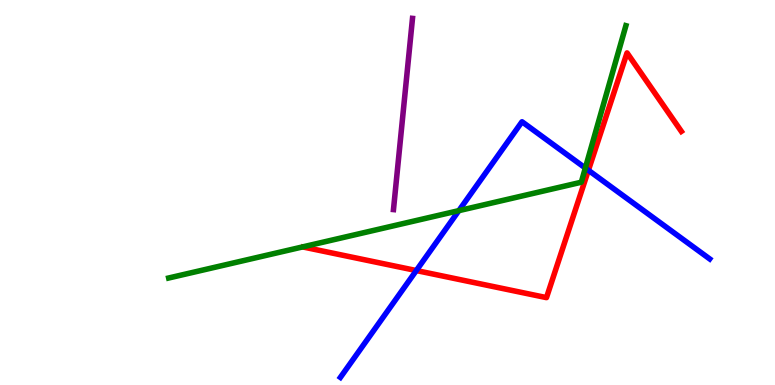[{'lines': ['blue', 'red'], 'intersections': [{'x': 5.37, 'y': 2.97}, {'x': 7.59, 'y': 5.58}]}, {'lines': ['green', 'red'], 'intersections': []}, {'lines': ['purple', 'red'], 'intersections': []}, {'lines': ['blue', 'green'], 'intersections': [{'x': 5.92, 'y': 4.53}, {'x': 7.55, 'y': 5.64}]}, {'lines': ['blue', 'purple'], 'intersections': []}, {'lines': ['green', 'purple'], 'intersections': []}]